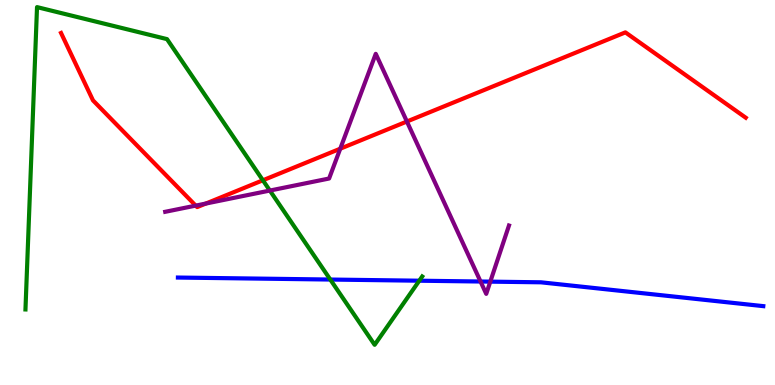[{'lines': ['blue', 'red'], 'intersections': []}, {'lines': ['green', 'red'], 'intersections': [{'x': 3.39, 'y': 5.32}]}, {'lines': ['purple', 'red'], 'intersections': [{'x': 2.53, 'y': 4.66}, {'x': 2.66, 'y': 4.71}, {'x': 4.39, 'y': 6.14}, {'x': 5.25, 'y': 6.84}]}, {'lines': ['blue', 'green'], 'intersections': [{'x': 4.26, 'y': 2.74}, {'x': 5.41, 'y': 2.71}]}, {'lines': ['blue', 'purple'], 'intersections': [{'x': 6.2, 'y': 2.69}, {'x': 6.33, 'y': 2.68}]}, {'lines': ['green', 'purple'], 'intersections': [{'x': 3.48, 'y': 5.05}]}]